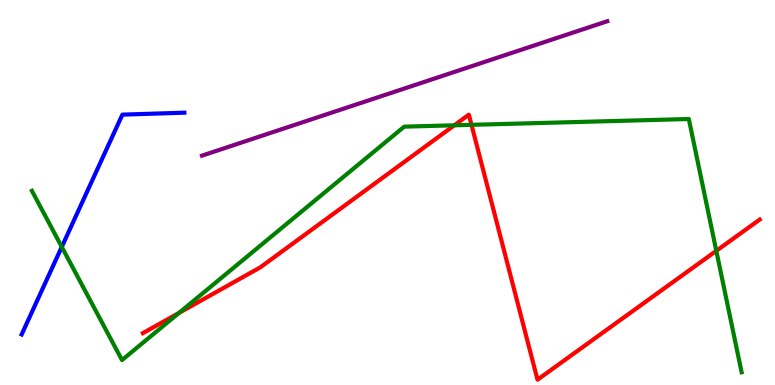[{'lines': ['blue', 'red'], 'intersections': []}, {'lines': ['green', 'red'], 'intersections': [{'x': 2.31, 'y': 1.87}, {'x': 5.86, 'y': 6.75}, {'x': 6.08, 'y': 6.76}, {'x': 9.24, 'y': 3.48}]}, {'lines': ['purple', 'red'], 'intersections': []}, {'lines': ['blue', 'green'], 'intersections': [{'x': 0.797, 'y': 3.59}]}, {'lines': ['blue', 'purple'], 'intersections': []}, {'lines': ['green', 'purple'], 'intersections': []}]